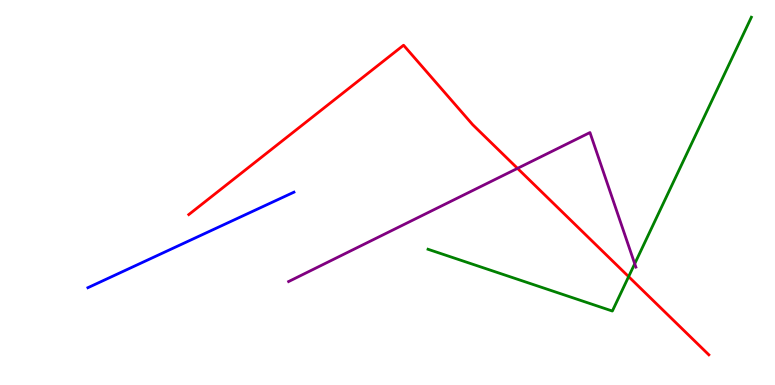[{'lines': ['blue', 'red'], 'intersections': []}, {'lines': ['green', 'red'], 'intersections': [{'x': 8.11, 'y': 2.81}]}, {'lines': ['purple', 'red'], 'intersections': [{'x': 6.68, 'y': 5.63}]}, {'lines': ['blue', 'green'], 'intersections': []}, {'lines': ['blue', 'purple'], 'intersections': []}, {'lines': ['green', 'purple'], 'intersections': [{'x': 8.19, 'y': 3.15}]}]